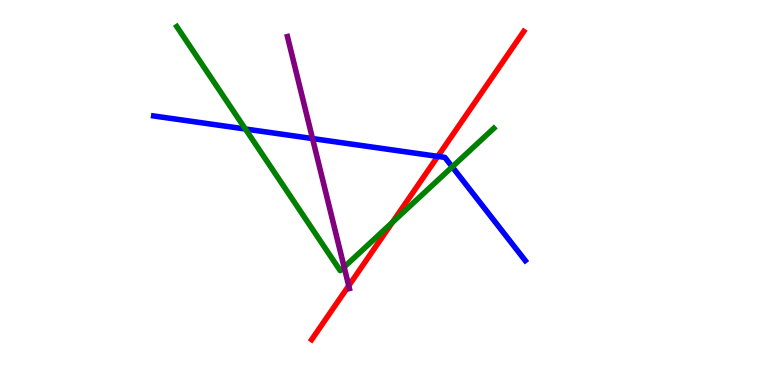[{'lines': ['blue', 'red'], 'intersections': [{'x': 5.65, 'y': 5.94}]}, {'lines': ['green', 'red'], 'intersections': [{'x': 5.06, 'y': 4.22}]}, {'lines': ['purple', 'red'], 'intersections': [{'x': 4.5, 'y': 2.58}]}, {'lines': ['blue', 'green'], 'intersections': [{'x': 3.17, 'y': 6.65}, {'x': 5.84, 'y': 5.67}]}, {'lines': ['blue', 'purple'], 'intersections': [{'x': 4.03, 'y': 6.4}]}, {'lines': ['green', 'purple'], 'intersections': [{'x': 4.44, 'y': 3.06}]}]